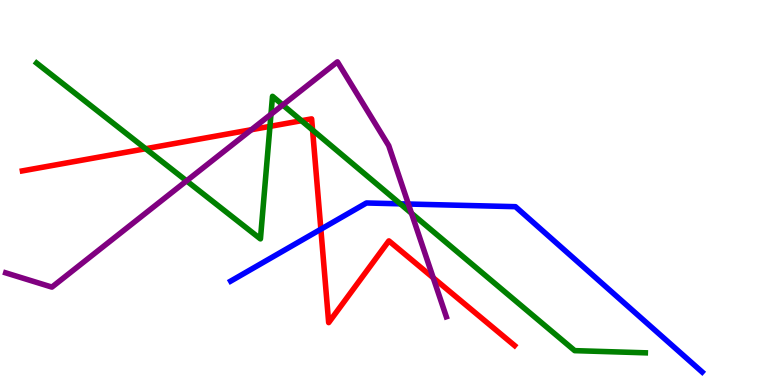[{'lines': ['blue', 'red'], 'intersections': [{'x': 4.14, 'y': 4.05}]}, {'lines': ['green', 'red'], 'intersections': [{'x': 1.88, 'y': 6.14}, {'x': 3.48, 'y': 6.72}, {'x': 3.89, 'y': 6.86}, {'x': 4.03, 'y': 6.62}]}, {'lines': ['purple', 'red'], 'intersections': [{'x': 3.24, 'y': 6.63}, {'x': 5.59, 'y': 2.78}]}, {'lines': ['blue', 'green'], 'intersections': [{'x': 5.16, 'y': 4.71}]}, {'lines': ['blue', 'purple'], 'intersections': [{'x': 5.27, 'y': 4.7}]}, {'lines': ['green', 'purple'], 'intersections': [{'x': 2.41, 'y': 5.3}, {'x': 3.5, 'y': 7.03}, {'x': 3.65, 'y': 7.27}, {'x': 5.31, 'y': 4.46}]}]